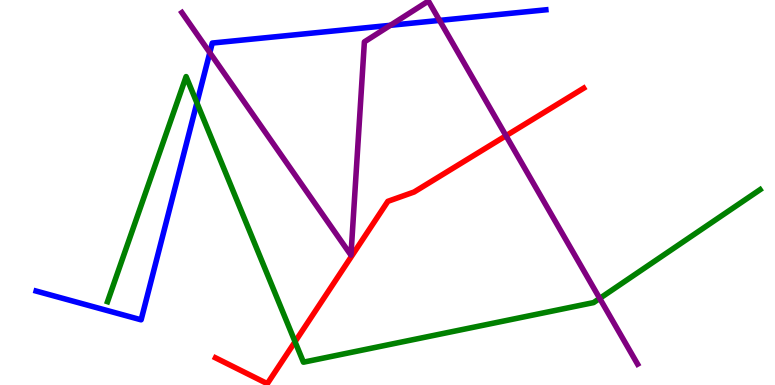[{'lines': ['blue', 'red'], 'intersections': []}, {'lines': ['green', 'red'], 'intersections': [{'x': 3.81, 'y': 1.12}]}, {'lines': ['purple', 'red'], 'intersections': [{'x': 6.53, 'y': 6.47}]}, {'lines': ['blue', 'green'], 'intersections': [{'x': 2.54, 'y': 7.33}]}, {'lines': ['blue', 'purple'], 'intersections': [{'x': 2.71, 'y': 8.63}, {'x': 5.04, 'y': 9.34}, {'x': 5.67, 'y': 9.47}]}, {'lines': ['green', 'purple'], 'intersections': [{'x': 7.74, 'y': 2.25}]}]